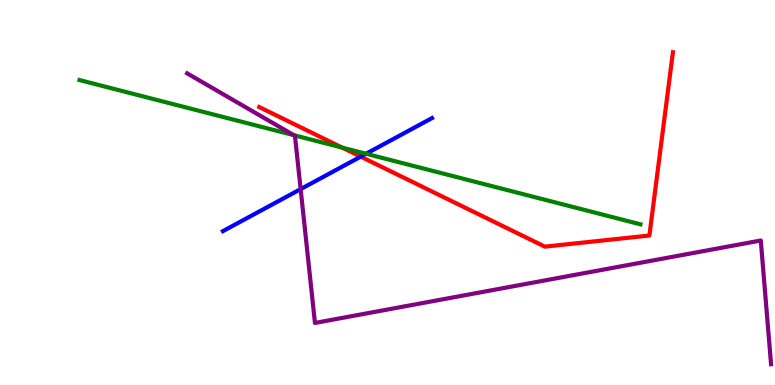[{'lines': ['blue', 'red'], 'intersections': [{'x': 4.65, 'y': 5.93}]}, {'lines': ['green', 'red'], 'intersections': [{'x': 4.42, 'y': 6.17}]}, {'lines': ['purple', 'red'], 'intersections': []}, {'lines': ['blue', 'green'], 'intersections': [{'x': 4.72, 'y': 6.01}]}, {'lines': ['blue', 'purple'], 'intersections': [{'x': 3.88, 'y': 5.09}]}, {'lines': ['green', 'purple'], 'intersections': [{'x': 3.79, 'y': 6.49}]}]